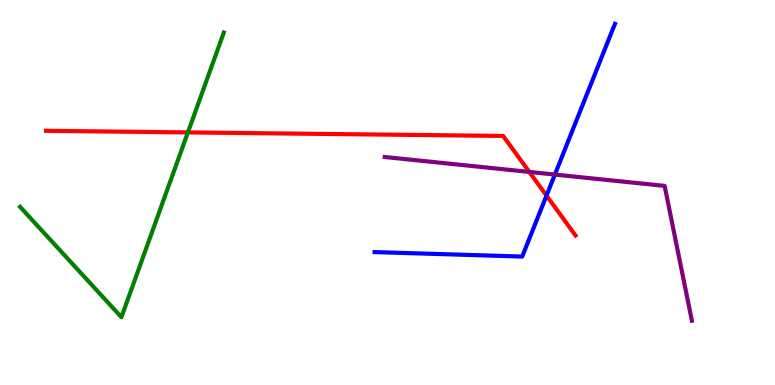[{'lines': ['blue', 'red'], 'intersections': [{'x': 7.05, 'y': 4.92}]}, {'lines': ['green', 'red'], 'intersections': [{'x': 2.42, 'y': 6.56}]}, {'lines': ['purple', 'red'], 'intersections': [{'x': 6.83, 'y': 5.53}]}, {'lines': ['blue', 'green'], 'intersections': []}, {'lines': ['blue', 'purple'], 'intersections': [{'x': 7.16, 'y': 5.47}]}, {'lines': ['green', 'purple'], 'intersections': []}]